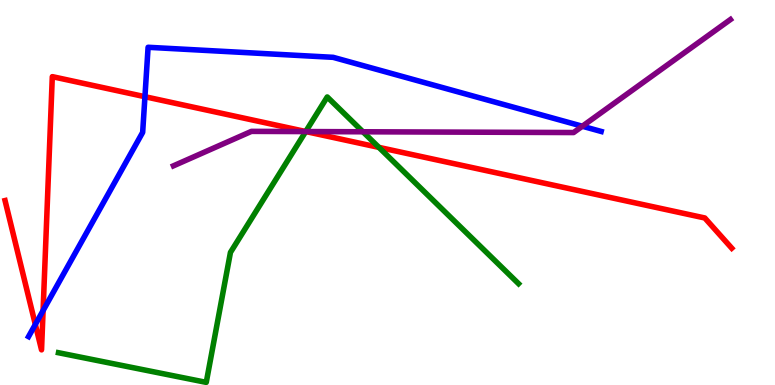[{'lines': ['blue', 'red'], 'intersections': [{'x': 0.456, 'y': 1.57}, {'x': 0.556, 'y': 1.93}, {'x': 1.87, 'y': 7.49}]}, {'lines': ['green', 'red'], 'intersections': [{'x': 3.94, 'y': 6.58}, {'x': 4.89, 'y': 6.17}]}, {'lines': ['purple', 'red'], 'intersections': [{'x': 3.95, 'y': 6.58}]}, {'lines': ['blue', 'green'], 'intersections': []}, {'lines': ['blue', 'purple'], 'intersections': [{'x': 7.51, 'y': 6.72}]}, {'lines': ['green', 'purple'], 'intersections': [{'x': 3.94, 'y': 6.58}, {'x': 4.68, 'y': 6.58}]}]